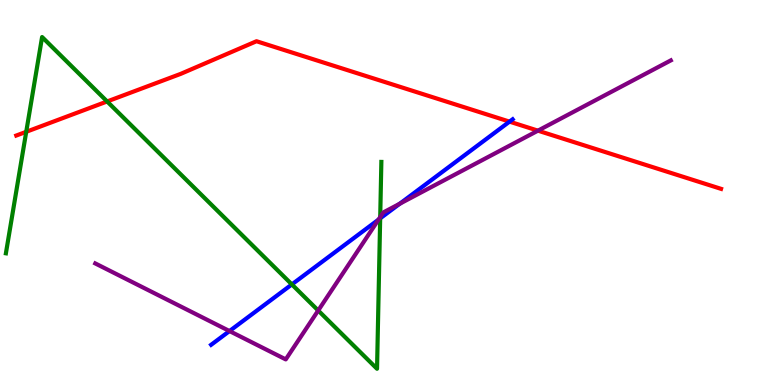[{'lines': ['blue', 'red'], 'intersections': [{'x': 6.57, 'y': 6.84}]}, {'lines': ['green', 'red'], 'intersections': [{'x': 0.339, 'y': 6.58}, {'x': 1.38, 'y': 7.36}]}, {'lines': ['purple', 'red'], 'intersections': [{'x': 6.94, 'y': 6.61}]}, {'lines': ['blue', 'green'], 'intersections': [{'x': 3.77, 'y': 2.61}, {'x': 4.91, 'y': 4.33}]}, {'lines': ['blue', 'purple'], 'intersections': [{'x': 2.96, 'y': 1.4}, {'x': 4.88, 'y': 4.3}, {'x': 5.16, 'y': 4.71}]}, {'lines': ['green', 'purple'], 'intersections': [{'x': 4.11, 'y': 1.93}, {'x': 4.91, 'y': 4.36}]}]